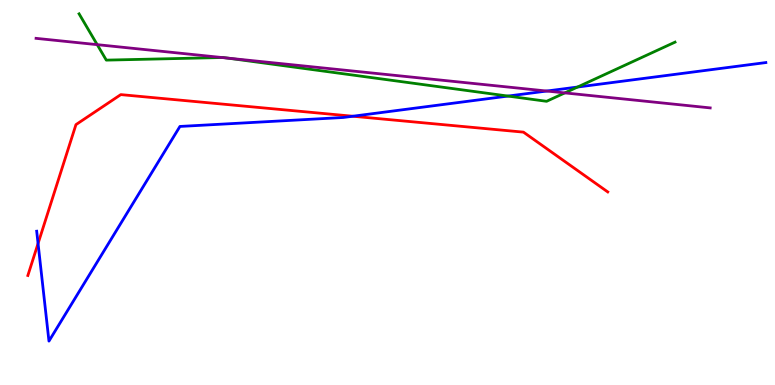[{'lines': ['blue', 'red'], 'intersections': [{'x': 0.491, 'y': 3.68}, {'x': 4.55, 'y': 6.98}]}, {'lines': ['green', 'red'], 'intersections': []}, {'lines': ['purple', 'red'], 'intersections': []}, {'lines': ['blue', 'green'], 'intersections': [{'x': 6.55, 'y': 7.5}, {'x': 7.45, 'y': 7.74}]}, {'lines': ['blue', 'purple'], 'intersections': [{'x': 7.05, 'y': 7.64}]}, {'lines': ['green', 'purple'], 'intersections': [{'x': 1.25, 'y': 8.84}, {'x': 2.86, 'y': 8.51}, {'x': 2.94, 'y': 8.49}, {'x': 7.29, 'y': 7.59}]}]